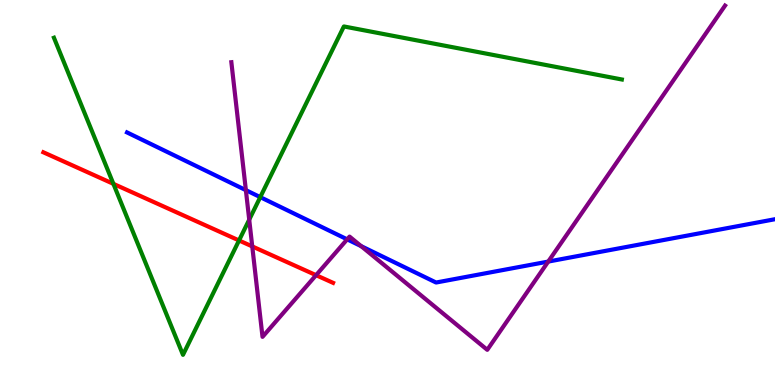[{'lines': ['blue', 'red'], 'intersections': []}, {'lines': ['green', 'red'], 'intersections': [{'x': 1.46, 'y': 5.22}, {'x': 3.08, 'y': 3.75}]}, {'lines': ['purple', 'red'], 'intersections': [{'x': 3.25, 'y': 3.6}, {'x': 4.08, 'y': 2.85}]}, {'lines': ['blue', 'green'], 'intersections': [{'x': 3.36, 'y': 4.88}]}, {'lines': ['blue', 'purple'], 'intersections': [{'x': 3.17, 'y': 5.06}, {'x': 4.48, 'y': 3.78}, {'x': 4.66, 'y': 3.61}, {'x': 7.07, 'y': 3.21}]}, {'lines': ['green', 'purple'], 'intersections': [{'x': 3.22, 'y': 4.29}]}]